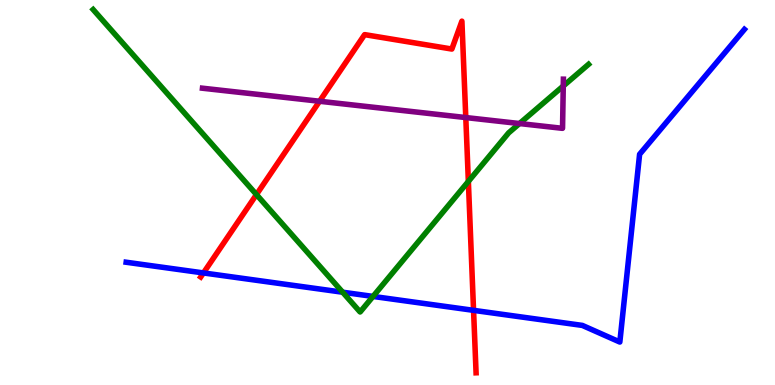[{'lines': ['blue', 'red'], 'intersections': [{'x': 2.63, 'y': 2.91}, {'x': 6.11, 'y': 1.94}]}, {'lines': ['green', 'red'], 'intersections': [{'x': 3.31, 'y': 4.95}, {'x': 6.04, 'y': 5.29}]}, {'lines': ['purple', 'red'], 'intersections': [{'x': 4.12, 'y': 7.37}, {'x': 6.01, 'y': 6.95}]}, {'lines': ['blue', 'green'], 'intersections': [{'x': 4.42, 'y': 2.41}, {'x': 4.81, 'y': 2.3}]}, {'lines': ['blue', 'purple'], 'intersections': []}, {'lines': ['green', 'purple'], 'intersections': [{'x': 6.7, 'y': 6.79}, {'x': 7.27, 'y': 7.77}]}]